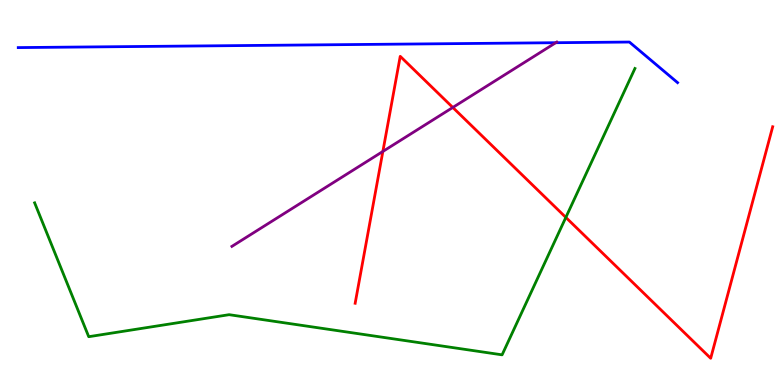[{'lines': ['blue', 'red'], 'intersections': []}, {'lines': ['green', 'red'], 'intersections': [{'x': 7.3, 'y': 4.35}]}, {'lines': ['purple', 'red'], 'intersections': [{'x': 4.94, 'y': 6.07}, {'x': 5.84, 'y': 7.21}]}, {'lines': ['blue', 'green'], 'intersections': []}, {'lines': ['blue', 'purple'], 'intersections': [{'x': 7.17, 'y': 8.89}]}, {'lines': ['green', 'purple'], 'intersections': []}]